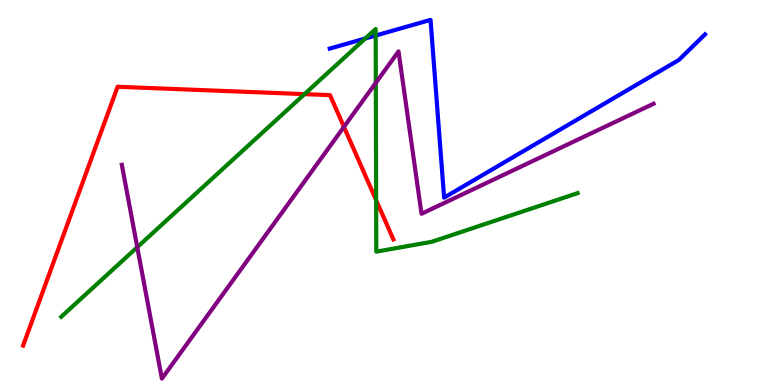[{'lines': ['blue', 'red'], 'intersections': []}, {'lines': ['green', 'red'], 'intersections': [{'x': 3.93, 'y': 7.56}, {'x': 4.85, 'y': 4.8}]}, {'lines': ['purple', 'red'], 'intersections': [{'x': 4.44, 'y': 6.7}]}, {'lines': ['blue', 'green'], 'intersections': [{'x': 4.71, 'y': 9.0}, {'x': 4.85, 'y': 9.08}]}, {'lines': ['blue', 'purple'], 'intersections': []}, {'lines': ['green', 'purple'], 'intersections': [{'x': 1.77, 'y': 3.58}, {'x': 4.85, 'y': 7.85}]}]